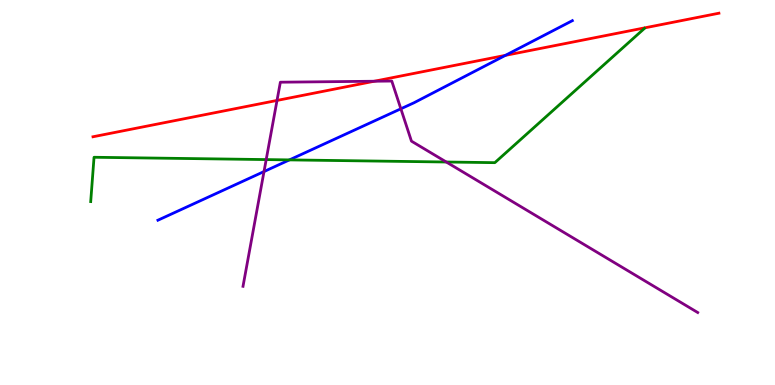[{'lines': ['blue', 'red'], 'intersections': [{'x': 6.52, 'y': 8.56}]}, {'lines': ['green', 'red'], 'intersections': []}, {'lines': ['purple', 'red'], 'intersections': [{'x': 3.57, 'y': 7.39}, {'x': 4.83, 'y': 7.89}]}, {'lines': ['blue', 'green'], 'intersections': [{'x': 3.73, 'y': 5.85}]}, {'lines': ['blue', 'purple'], 'intersections': [{'x': 3.41, 'y': 5.54}, {'x': 5.17, 'y': 7.17}]}, {'lines': ['green', 'purple'], 'intersections': [{'x': 3.43, 'y': 5.85}, {'x': 5.76, 'y': 5.79}]}]